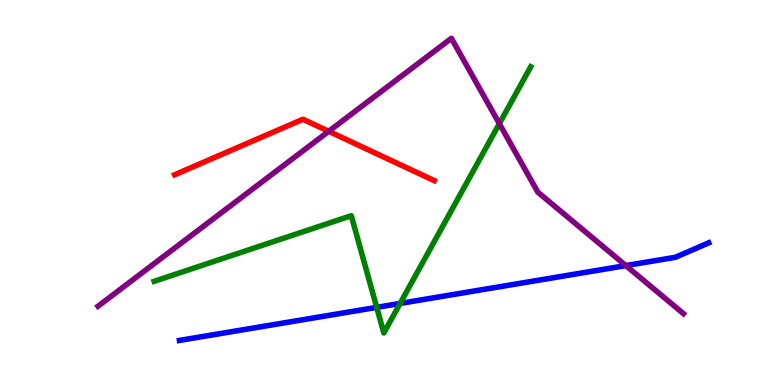[{'lines': ['blue', 'red'], 'intersections': []}, {'lines': ['green', 'red'], 'intersections': []}, {'lines': ['purple', 'red'], 'intersections': [{'x': 4.24, 'y': 6.59}]}, {'lines': ['blue', 'green'], 'intersections': [{'x': 4.86, 'y': 2.02}, {'x': 5.16, 'y': 2.12}]}, {'lines': ['blue', 'purple'], 'intersections': [{'x': 8.08, 'y': 3.1}]}, {'lines': ['green', 'purple'], 'intersections': [{'x': 6.44, 'y': 6.79}]}]